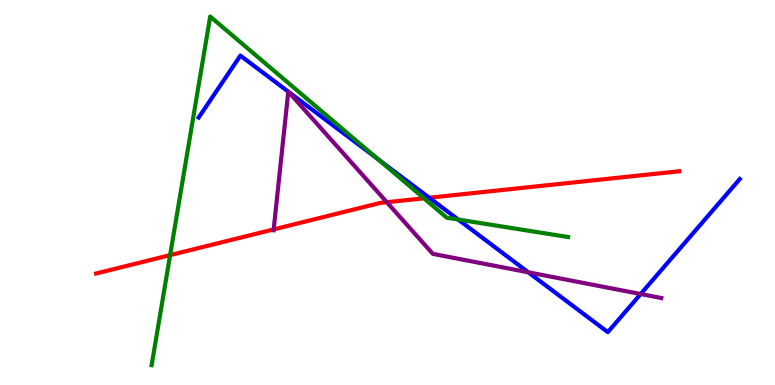[{'lines': ['blue', 'red'], 'intersections': [{'x': 5.54, 'y': 4.86}]}, {'lines': ['green', 'red'], 'intersections': [{'x': 2.2, 'y': 3.37}, {'x': 5.47, 'y': 4.85}]}, {'lines': ['purple', 'red'], 'intersections': [{'x': 3.53, 'y': 4.04}, {'x': 4.99, 'y': 4.75}]}, {'lines': ['blue', 'green'], 'intersections': [{'x': 4.88, 'y': 5.87}, {'x': 5.91, 'y': 4.3}]}, {'lines': ['blue', 'purple'], 'intersections': [{'x': 3.72, 'y': 7.62}, {'x': 3.72, 'y': 7.62}, {'x': 6.82, 'y': 2.93}, {'x': 8.27, 'y': 2.36}]}, {'lines': ['green', 'purple'], 'intersections': []}]